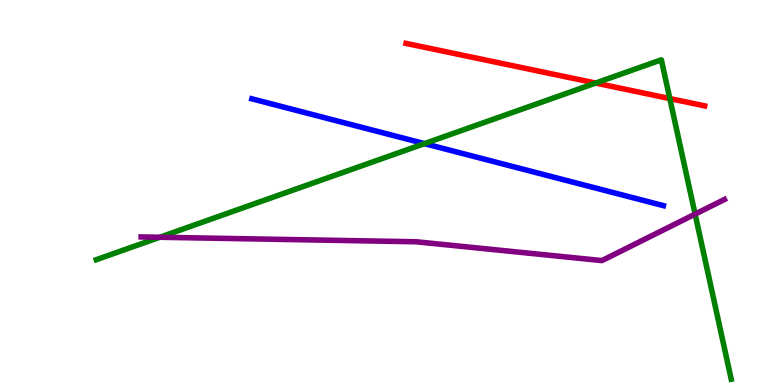[{'lines': ['blue', 'red'], 'intersections': []}, {'lines': ['green', 'red'], 'intersections': [{'x': 7.69, 'y': 7.84}, {'x': 8.64, 'y': 7.44}]}, {'lines': ['purple', 'red'], 'intersections': []}, {'lines': ['blue', 'green'], 'intersections': [{'x': 5.48, 'y': 6.27}]}, {'lines': ['blue', 'purple'], 'intersections': []}, {'lines': ['green', 'purple'], 'intersections': [{'x': 2.06, 'y': 3.84}, {'x': 8.97, 'y': 4.44}]}]